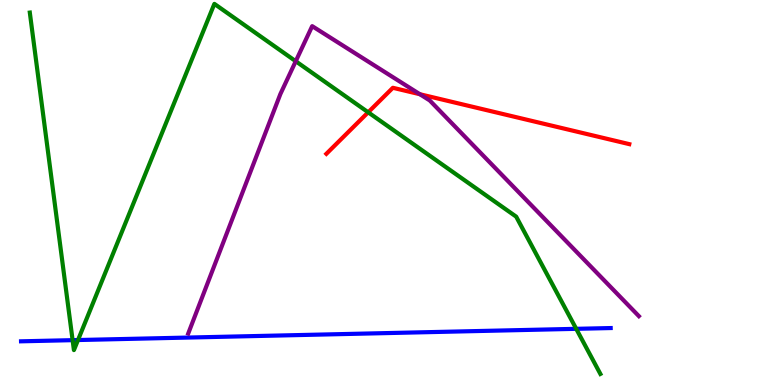[{'lines': ['blue', 'red'], 'intersections': []}, {'lines': ['green', 'red'], 'intersections': [{'x': 4.75, 'y': 7.08}]}, {'lines': ['purple', 'red'], 'intersections': [{'x': 5.42, 'y': 7.55}]}, {'lines': ['blue', 'green'], 'intersections': [{'x': 0.937, 'y': 1.16}, {'x': 1.01, 'y': 1.17}, {'x': 7.44, 'y': 1.46}]}, {'lines': ['blue', 'purple'], 'intersections': []}, {'lines': ['green', 'purple'], 'intersections': [{'x': 3.82, 'y': 8.41}]}]